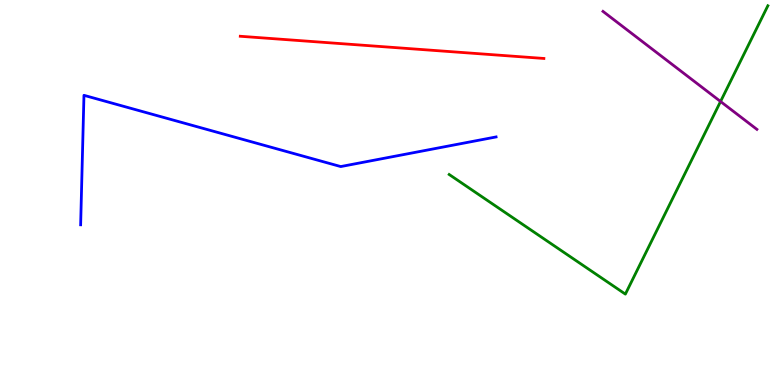[{'lines': ['blue', 'red'], 'intersections': []}, {'lines': ['green', 'red'], 'intersections': []}, {'lines': ['purple', 'red'], 'intersections': []}, {'lines': ['blue', 'green'], 'intersections': []}, {'lines': ['blue', 'purple'], 'intersections': []}, {'lines': ['green', 'purple'], 'intersections': [{'x': 9.3, 'y': 7.36}]}]